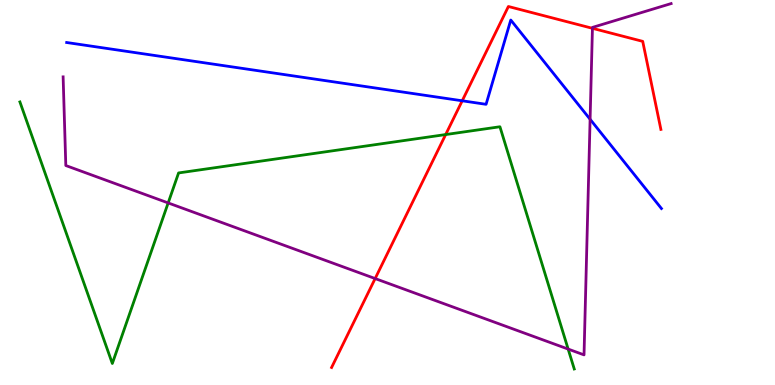[{'lines': ['blue', 'red'], 'intersections': [{'x': 5.96, 'y': 7.38}]}, {'lines': ['green', 'red'], 'intersections': [{'x': 5.75, 'y': 6.51}]}, {'lines': ['purple', 'red'], 'intersections': [{'x': 4.84, 'y': 2.76}, {'x': 7.64, 'y': 9.26}]}, {'lines': ['blue', 'green'], 'intersections': []}, {'lines': ['blue', 'purple'], 'intersections': [{'x': 7.61, 'y': 6.9}]}, {'lines': ['green', 'purple'], 'intersections': [{'x': 2.17, 'y': 4.73}, {'x': 7.33, 'y': 0.933}]}]